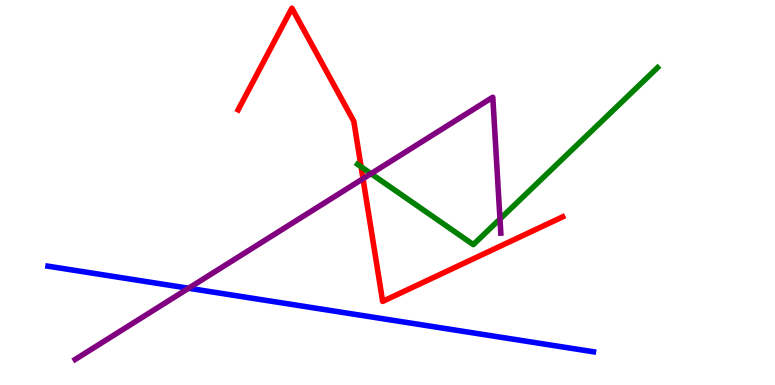[{'lines': ['blue', 'red'], 'intersections': []}, {'lines': ['green', 'red'], 'intersections': [{'x': 4.66, 'y': 5.67}]}, {'lines': ['purple', 'red'], 'intersections': [{'x': 4.68, 'y': 5.36}]}, {'lines': ['blue', 'green'], 'intersections': []}, {'lines': ['blue', 'purple'], 'intersections': [{'x': 2.43, 'y': 2.51}]}, {'lines': ['green', 'purple'], 'intersections': [{'x': 4.79, 'y': 5.49}, {'x': 6.45, 'y': 4.31}]}]